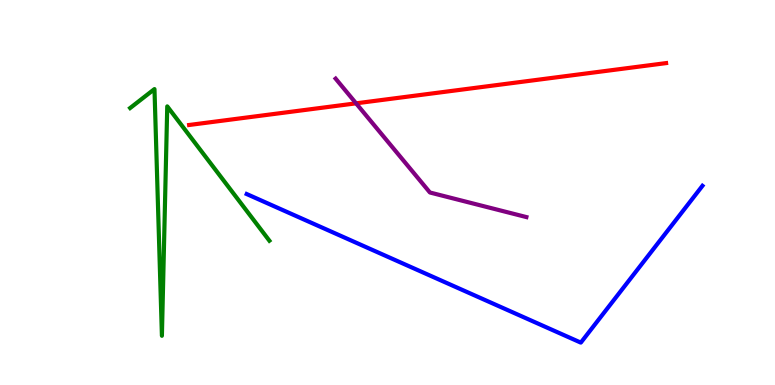[{'lines': ['blue', 'red'], 'intersections': []}, {'lines': ['green', 'red'], 'intersections': []}, {'lines': ['purple', 'red'], 'intersections': [{'x': 4.59, 'y': 7.32}]}, {'lines': ['blue', 'green'], 'intersections': []}, {'lines': ['blue', 'purple'], 'intersections': []}, {'lines': ['green', 'purple'], 'intersections': []}]